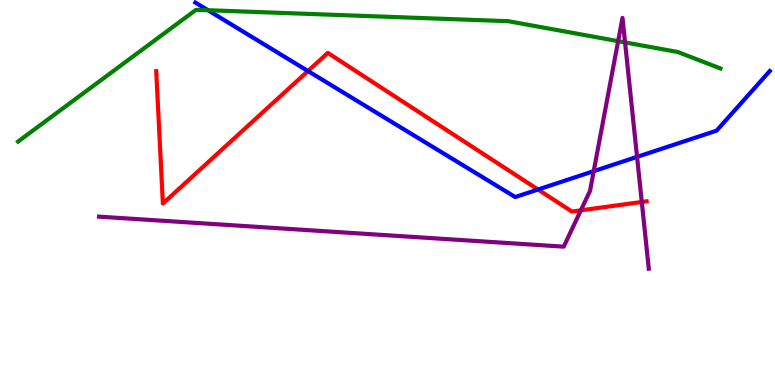[{'lines': ['blue', 'red'], 'intersections': [{'x': 3.97, 'y': 8.16}, {'x': 6.94, 'y': 5.08}]}, {'lines': ['green', 'red'], 'intersections': []}, {'lines': ['purple', 'red'], 'intersections': [{'x': 7.49, 'y': 4.54}, {'x': 8.28, 'y': 4.75}]}, {'lines': ['blue', 'green'], 'intersections': [{'x': 2.68, 'y': 9.73}]}, {'lines': ['blue', 'purple'], 'intersections': [{'x': 7.66, 'y': 5.55}, {'x': 8.22, 'y': 5.93}]}, {'lines': ['green', 'purple'], 'intersections': [{'x': 7.98, 'y': 8.93}, {'x': 8.07, 'y': 8.9}]}]